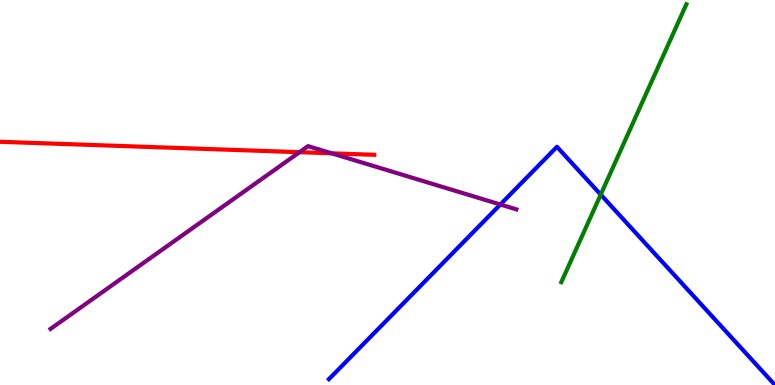[{'lines': ['blue', 'red'], 'intersections': []}, {'lines': ['green', 'red'], 'intersections': []}, {'lines': ['purple', 'red'], 'intersections': [{'x': 3.86, 'y': 6.05}, {'x': 4.28, 'y': 6.02}]}, {'lines': ['blue', 'green'], 'intersections': [{'x': 7.75, 'y': 4.95}]}, {'lines': ['blue', 'purple'], 'intersections': [{'x': 6.46, 'y': 4.69}]}, {'lines': ['green', 'purple'], 'intersections': []}]